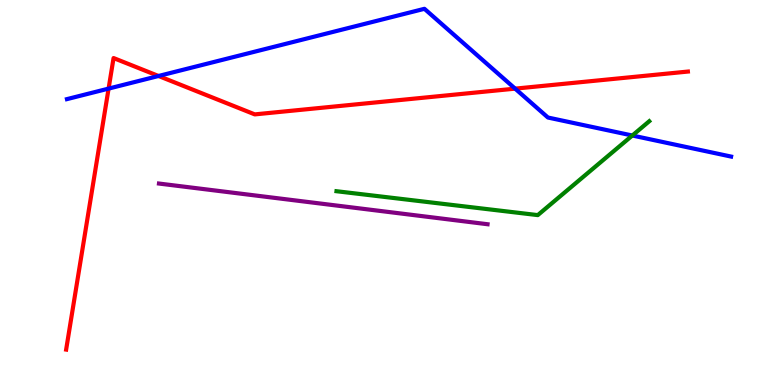[{'lines': ['blue', 'red'], 'intersections': [{'x': 1.4, 'y': 7.7}, {'x': 2.05, 'y': 8.03}, {'x': 6.65, 'y': 7.7}]}, {'lines': ['green', 'red'], 'intersections': []}, {'lines': ['purple', 'red'], 'intersections': []}, {'lines': ['blue', 'green'], 'intersections': [{'x': 8.16, 'y': 6.48}]}, {'lines': ['blue', 'purple'], 'intersections': []}, {'lines': ['green', 'purple'], 'intersections': []}]